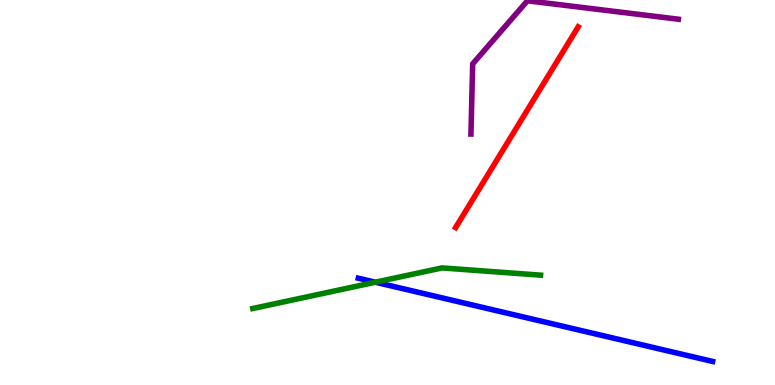[{'lines': ['blue', 'red'], 'intersections': []}, {'lines': ['green', 'red'], 'intersections': []}, {'lines': ['purple', 'red'], 'intersections': []}, {'lines': ['blue', 'green'], 'intersections': [{'x': 4.84, 'y': 2.67}]}, {'lines': ['blue', 'purple'], 'intersections': []}, {'lines': ['green', 'purple'], 'intersections': []}]